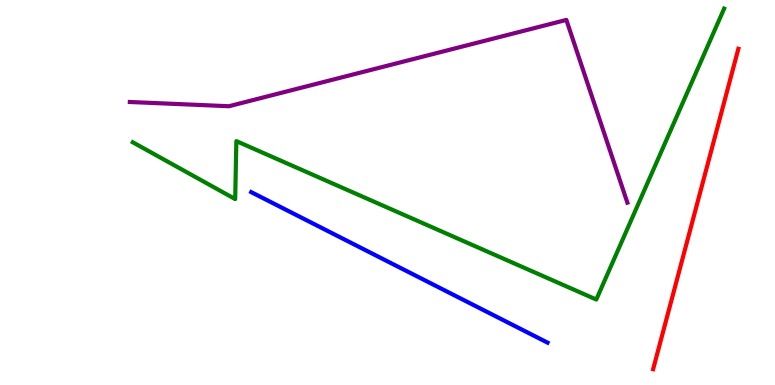[{'lines': ['blue', 'red'], 'intersections': []}, {'lines': ['green', 'red'], 'intersections': []}, {'lines': ['purple', 'red'], 'intersections': []}, {'lines': ['blue', 'green'], 'intersections': []}, {'lines': ['blue', 'purple'], 'intersections': []}, {'lines': ['green', 'purple'], 'intersections': []}]